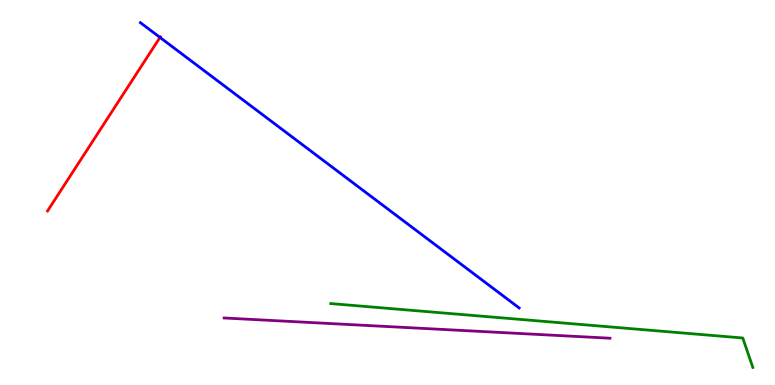[{'lines': ['blue', 'red'], 'intersections': [{'x': 2.06, 'y': 9.03}]}, {'lines': ['green', 'red'], 'intersections': []}, {'lines': ['purple', 'red'], 'intersections': []}, {'lines': ['blue', 'green'], 'intersections': []}, {'lines': ['blue', 'purple'], 'intersections': []}, {'lines': ['green', 'purple'], 'intersections': []}]